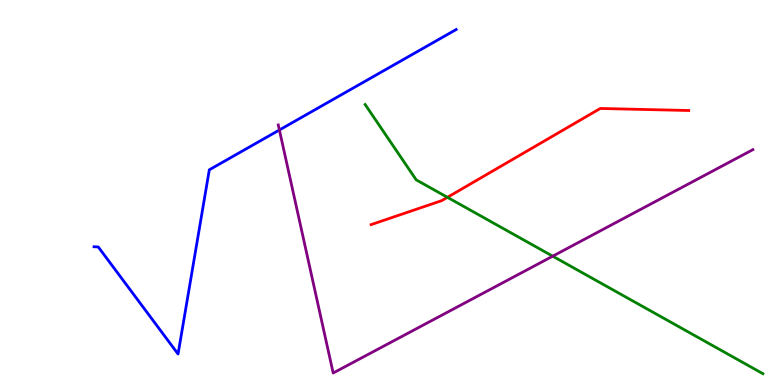[{'lines': ['blue', 'red'], 'intersections': []}, {'lines': ['green', 'red'], 'intersections': [{'x': 5.77, 'y': 4.87}]}, {'lines': ['purple', 'red'], 'intersections': []}, {'lines': ['blue', 'green'], 'intersections': []}, {'lines': ['blue', 'purple'], 'intersections': [{'x': 3.61, 'y': 6.62}]}, {'lines': ['green', 'purple'], 'intersections': [{'x': 7.13, 'y': 3.35}]}]